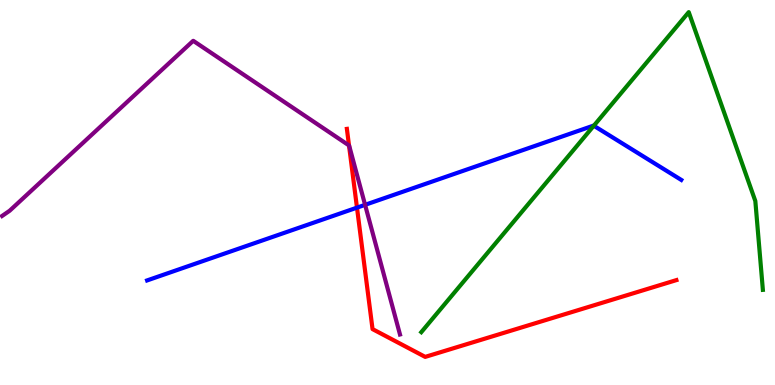[{'lines': ['blue', 'red'], 'intersections': [{'x': 4.61, 'y': 4.61}]}, {'lines': ['green', 'red'], 'intersections': []}, {'lines': ['purple', 'red'], 'intersections': [{'x': 4.5, 'y': 6.22}]}, {'lines': ['blue', 'green'], 'intersections': [{'x': 7.66, 'y': 6.73}]}, {'lines': ['blue', 'purple'], 'intersections': [{'x': 4.71, 'y': 4.68}]}, {'lines': ['green', 'purple'], 'intersections': []}]